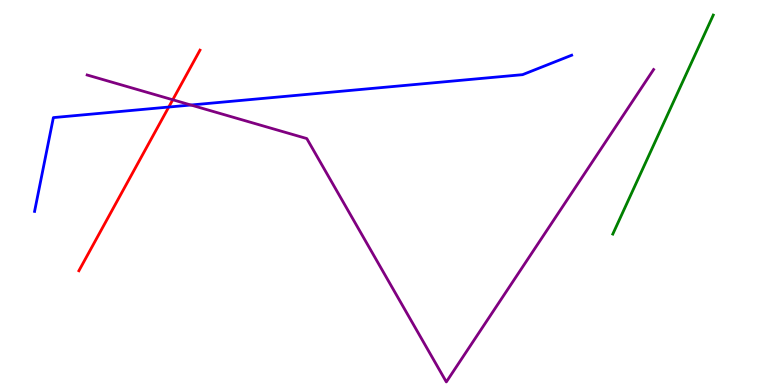[{'lines': ['blue', 'red'], 'intersections': [{'x': 2.18, 'y': 7.22}]}, {'lines': ['green', 'red'], 'intersections': []}, {'lines': ['purple', 'red'], 'intersections': [{'x': 2.23, 'y': 7.41}]}, {'lines': ['blue', 'green'], 'intersections': []}, {'lines': ['blue', 'purple'], 'intersections': [{'x': 2.46, 'y': 7.27}]}, {'lines': ['green', 'purple'], 'intersections': []}]